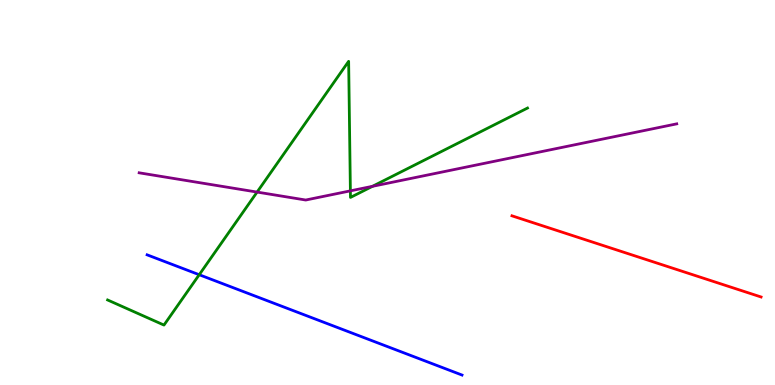[{'lines': ['blue', 'red'], 'intersections': []}, {'lines': ['green', 'red'], 'intersections': []}, {'lines': ['purple', 'red'], 'intersections': []}, {'lines': ['blue', 'green'], 'intersections': [{'x': 2.57, 'y': 2.86}]}, {'lines': ['blue', 'purple'], 'intersections': []}, {'lines': ['green', 'purple'], 'intersections': [{'x': 3.32, 'y': 5.01}, {'x': 4.52, 'y': 5.04}, {'x': 4.81, 'y': 5.16}]}]